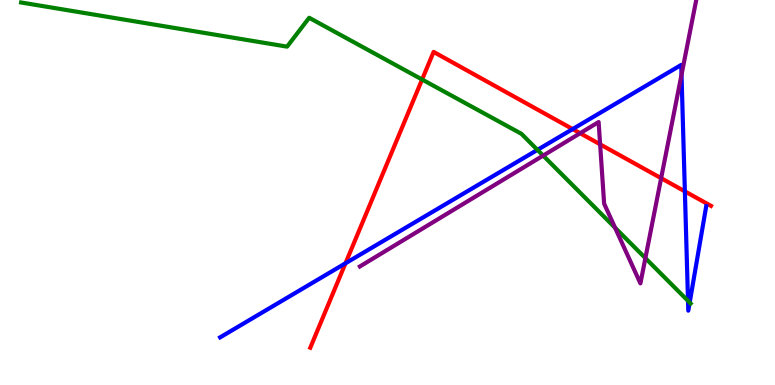[{'lines': ['blue', 'red'], 'intersections': [{'x': 4.46, 'y': 3.16}, {'x': 7.39, 'y': 6.65}, {'x': 8.84, 'y': 5.03}]}, {'lines': ['green', 'red'], 'intersections': [{'x': 5.45, 'y': 7.93}]}, {'lines': ['purple', 'red'], 'intersections': [{'x': 7.49, 'y': 6.54}, {'x': 7.74, 'y': 6.25}, {'x': 8.53, 'y': 5.37}]}, {'lines': ['blue', 'green'], 'intersections': [{'x': 6.93, 'y': 6.11}, {'x': 8.88, 'y': 2.19}, {'x': 8.9, 'y': 2.14}]}, {'lines': ['blue', 'purple'], 'intersections': [{'x': 8.79, 'y': 8.06}]}, {'lines': ['green', 'purple'], 'intersections': [{'x': 7.01, 'y': 5.96}, {'x': 7.94, 'y': 4.09}, {'x': 8.33, 'y': 3.3}]}]